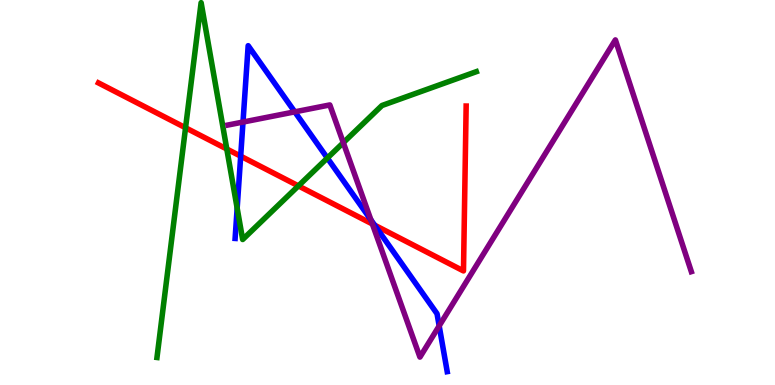[{'lines': ['blue', 'red'], 'intersections': [{'x': 3.11, 'y': 5.94}, {'x': 4.83, 'y': 4.15}]}, {'lines': ['green', 'red'], 'intersections': [{'x': 2.39, 'y': 6.68}, {'x': 2.93, 'y': 6.13}, {'x': 3.85, 'y': 5.17}]}, {'lines': ['purple', 'red'], 'intersections': [{'x': 4.8, 'y': 4.18}]}, {'lines': ['blue', 'green'], 'intersections': [{'x': 3.06, 'y': 4.59}, {'x': 4.22, 'y': 5.89}]}, {'lines': ['blue', 'purple'], 'intersections': [{'x': 3.14, 'y': 6.83}, {'x': 3.8, 'y': 7.09}, {'x': 4.79, 'y': 4.29}, {'x': 5.67, 'y': 1.54}]}, {'lines': ['green', 'purple'], 'intersections': [{'x': 4.43, 'y': 6.29}]}]